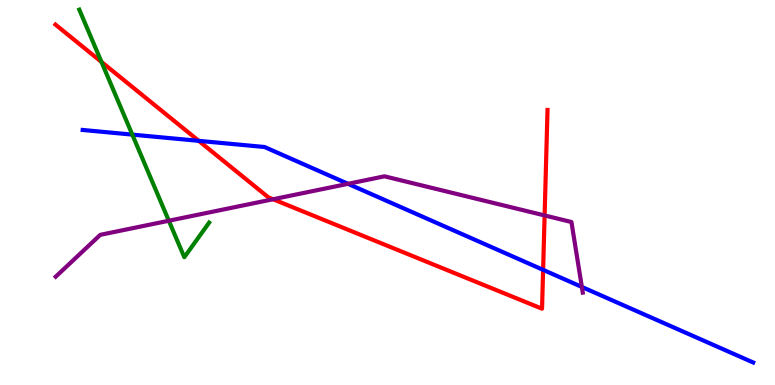[{'lines': ['blue', 'red'], 'intersections': [{'x': 2.56, 'y': 6.34}, {'x': 7.01, 'y': 2.99}]}, {'lines': ['green', 'red'], 'intersections': [{'x': 1.31, 'y': 8.39}]}, {'lines': ['purple', 'red'], 'intersections': [{'x': 3.52, 'y': 4.82}, {'x': 7.03, 'y': 4.4}]}, {'lines': ['blue', 'green'], 'intersections': [{'x': 1.71, 'y': 6.5}]}, {'lines': ['blue', 'purple'], 'intersections': [{'x': 4.49, 'y': 5.23}, {'x': 7.51, 'y': 2.55}]}, {'lines': ['green', 'purple'], 'intersections': [{'x': 2.18, 'y': 4.27}]}]